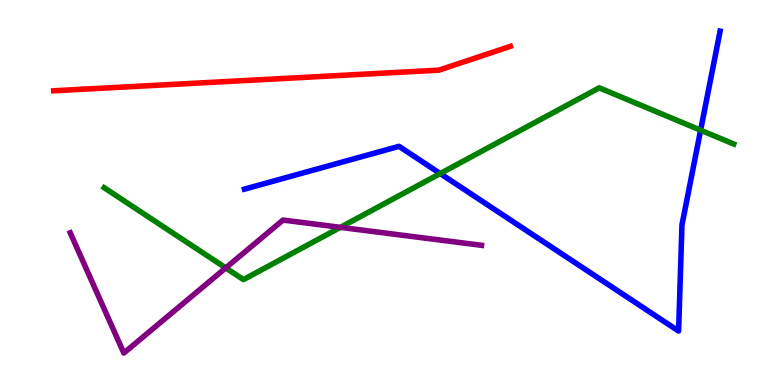[{'lines': ['blue', 'red'], 'intersections': []}, {'lines': ['green', 'red'], 'intersections': []}, {'lines': ['purple', 'red'], 'intersections': []}, {'lines': ['blue', 'green'], 'intersections': [{'x': 5.68, 'y': 5.49}, {'x': 9.04, 'y': 6.62}]}, {'lines': ['blue', 'purple'], 'intersections': []}, {'lines': ['green', 'purple'], 'intersections': [{'x': 2.91, 'y': 3.04}, {'x': 4.39, 'y': 4.09}]}]